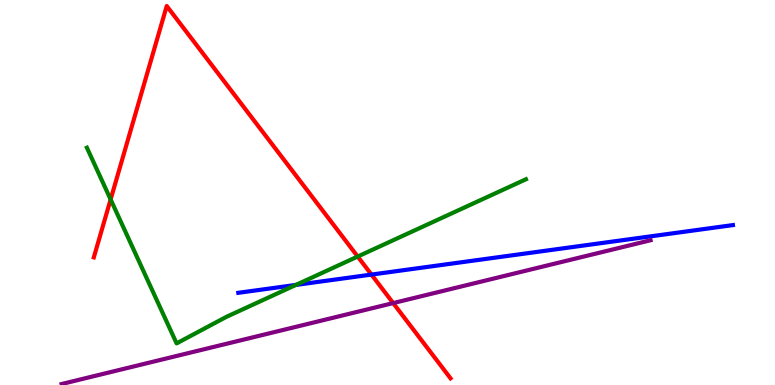[{'lines': ['blue', 'red'], 'intersections': [{'x': 4.79, 'y': 2.87}]}, {'lines': ['green', 'red'], 'intersections': [{'x': 1.43, 'y': 4.82}, {'x': 4.62, 'y': 3.34}]}, {'lines': ['purple', 'red'], 'intersections': [{'x': 5.07, 'y': 2.13}]}, {'lines': ['blue', 'green'], 'intersections': [{'x': 3.82, 'y': 2.6}]}, {'lines': ['blue', 'purple'], 'intersections': []}, {'lines': ['green', 'purple'], 'intersections': []}]